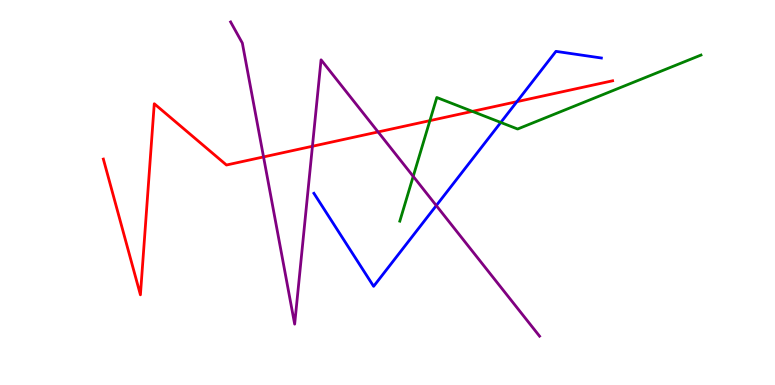[{'lines': ['blue', 'red'], 'intersections': [{'x': 6.67, 'y': 7.36}]}, {'lines': ['green', 'red'], 'intersections': [{'x': 5.55, 'y': 6.87}, {'x': 6.1, 'y': 7.11}]}, {'lines': ['purple', 'red'], 'intersections': [{'x': 3.4, 'y': 5.92}, {'x': 4.03, 'y': 6.2}, {'x': 4.88, 'y': 6.57}]}, {'lines': ['blue', 'green'], 'intersections': [{'x': 6.46, 'y': 6.82}]}, {'lines': ['blue', 'purple'], 'intersections': [{'x': 5.63, 'y': 4.66}]}, {'lines': ['green', 'purple'], 'intersections': [{'x': 5.33, 'y': 5.42}]}]